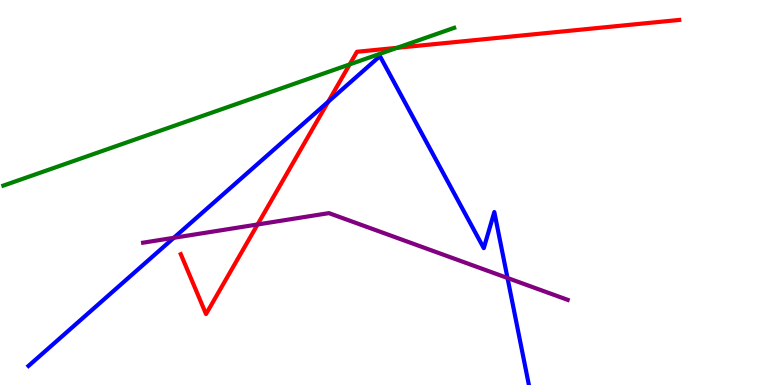[{'lines': ['blue', 'red'], 'intersections': [{'x': 4.23, 'y': 7.36}]}, {'lines': ['green', 'red'], 'intersections': [{'x': 4.51, 'y': 8.33}, {'x': 5.12, 'y': 8.76}]}, {'lines': ['purple', 'red'], 'intersections': [{'x': 3.32, 'y': 4.17}]}, {'lines': ['blue', 'green'], 'intersections': []}, {'lines': ['blue', 'purple'], 'intersections': [{'x': 2.24, 'y': 3.82}, {'x': 6.55, 'y': 2.78}]}, {'lines': ['green', 'purple'], 'intersections': []}]